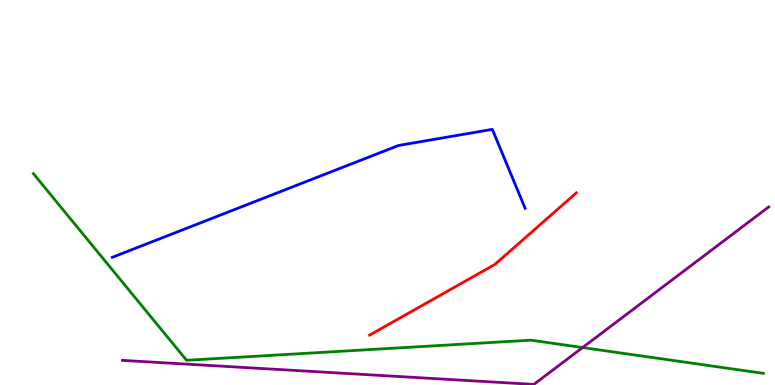[{'lines': ['blue', 'red'], 'intersections': []}, {'lines': ['green', 'red'], 'intersections': []}, {'lines': ['purple', 'red'], 'intersections': []}, {'lines': ['blue', 'green'], 'intersections': []}, {'lines': ['blue', 'purple'], 'intersections': []}, {'lines': ['green', 'purple'], 'intersections': [{'x': 7.52, 'y': 0.973}]}]